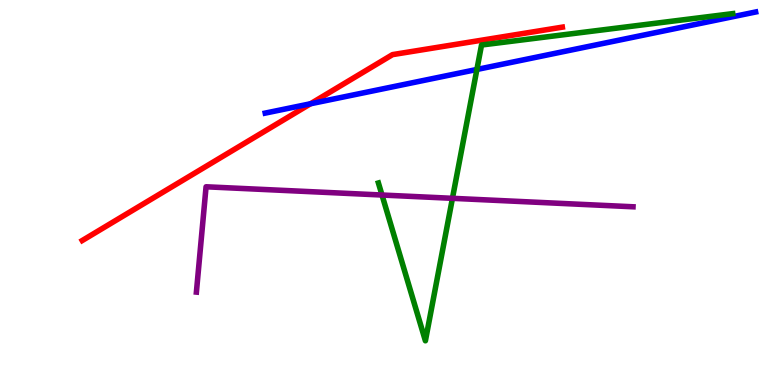[{'lines': ['blue', 'red'], 'intersections': [{'x': 4.01, 'y': 7.3}]}, {'lines': ['green', 'red'], 'intersections': []}, {'lines': ['purple', 'red'], 'intersections': []}, {'lines': ['blue', 'green'], 'intersections': [{'x': 6.15, 'y': 8.2}]}, {'lines': ['blue', 'purple'], 'intersections': []}, {'lines': ['green', 'purple'], 'intersections': [{'x': 4.93, 'y': 4.93}, {'x': 5.84, 'y': 4.85}]}]